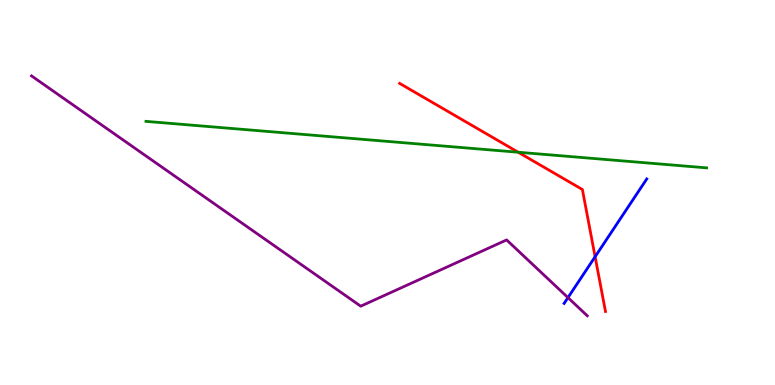[{'lines': ['blue', 'red'], 'intersections': [{'x': 7.68, 'y': 3.33}]}, {'lines': ['green', 'red'], 'intersections': [{'x': 6.69, 'y': 6.05}]}, {'lines': ['purple', 'red'], 'intersections': []}, {'lines': ['blue', 'green'], 'intersections': []}, {'lines': ['blue', 'purple'], 'intersections': [{'x': 7.33, 'y': 2.27}]}, {'lines': ['green', 'purple'], 'intersections': []}]